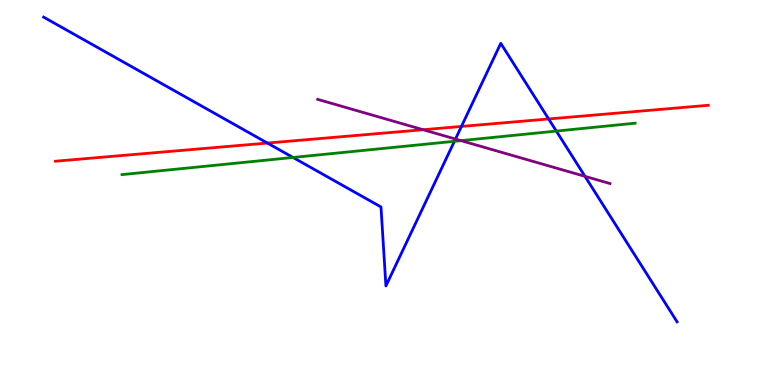[{'lines': ['blue', 'red'], 'intersections': [{'x': 3.45, 'y': 6.28}, {'x': 5.95, 'y': 6.72}, {'x': 7.08, 'y': 6.91}]}, {'lines': ['green', 'red'], 'intersections': []}, {'lines': ['purple', 'red'], 'intersections': [{'x': 5.46, 'y': 6.63}]}, {'lines': ['blue', 'green'], 'intersections': [{'x': 3.78, 'y': 5.91}, {'x': 5.86, 'y': 6.33}, {'x': 7.18, 'y': 6.6}]}, {'lines': ['blue', 'purple'], 'intersections': [{'x': 5.88, 'y': 6.39}, {'x': 7.55, 'y': 5.42}]}, {'lines': ['green', 'purple'], 'intersections': [{'x': 5.95, 'y': 6.35}]}]